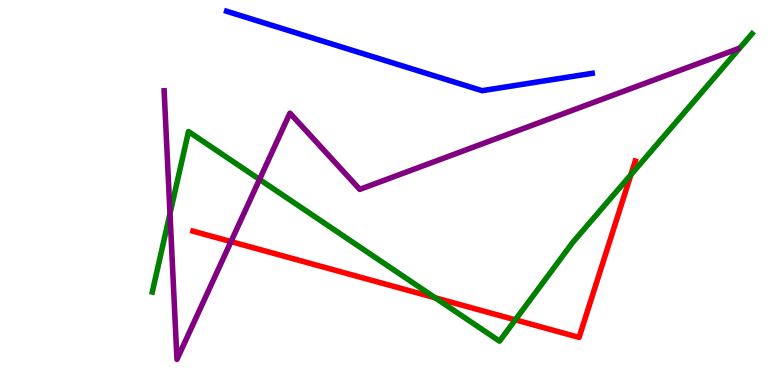[{'lines': ['blue', 'red'], 'intersections': []}, {'lines': ['green', 'red'], 'intersections': [{'x': 5.61, 'y': 2.27}, {'x': 6.65, 'y': 1.69}, {'x': 8.14, 'y': 5.46}]}, {'lines': ['purple', 'red'], 'intersections': [{'x': 2.98, 'y': 3.72}]}, {'lines': ['blue', 'green'], 'intersections': []}, {'lines': ['blue', 'purple'], 'intersections': []}, {'lines': ['green', 'purple'], 'intersections': [{'x': 2.19, 'y': 4.45}, {'x': 3.35, 'y': 5.34}]}]